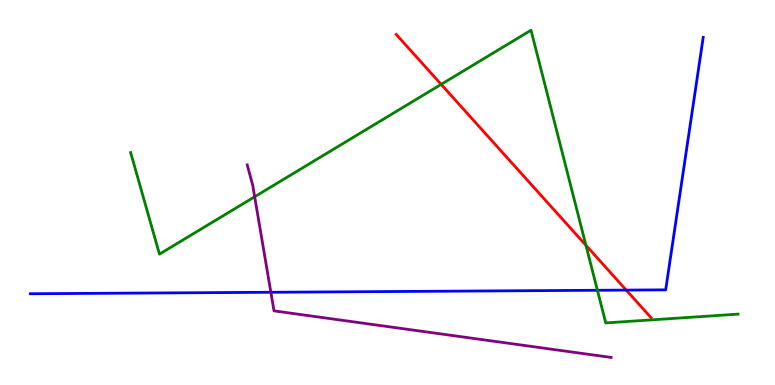[{'lines': ['blue', 'red'], 'intersections': [{'x': 8.08, 'y': 2.47}]}, {'lines': ['green', 'red'], 'intersections': [{'x': 5.69, 'y': 7.81}, {'x': 7.56, 'y': 3.63}]}, {'lines': ['purple', 'red'], 'intersections': []}, {'lines': ['blue', 'green'], 'intersections': [{'x': 7.71, 'y': 2.46}]}, {'lines': ['blue', 'purple'], 'intersections': [{'x': 3.5, 'y': 2.41}]}, {'lines': ['green', 'purple'], 'intersections': [{'x': 3.29, 'y': 4.89}]}]